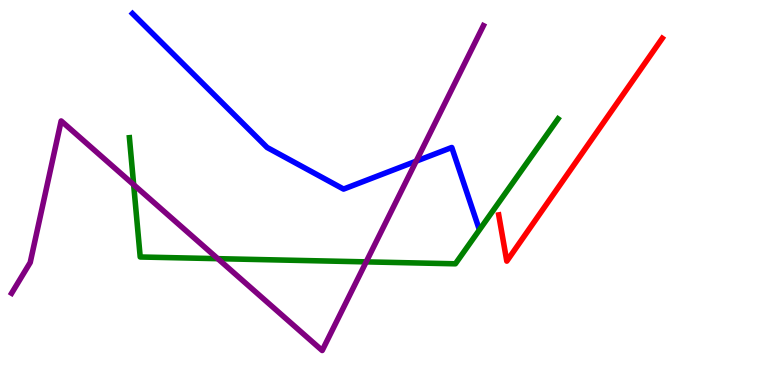[{'lines': ['blue', 'red'], 'intersections': []}, {'lines': ['green', 'red'], 'intersections': []}, {'lines': ['purple', 'red'], 'intersections': []}, {'lines': ['blue', 'green'], 'intersections': []}, {'lines': ['blue', 'purple'], 'intersections': [{'x': 5.37, 'y': 5.81}]}, {'lines': ['green', 'purple'], 'intersections': [{'x': 1.72, 'y': 5.2}, {'x': 2.81, 'y': 3.28}, {'x': 4.73, 'y': 3.2}]}]